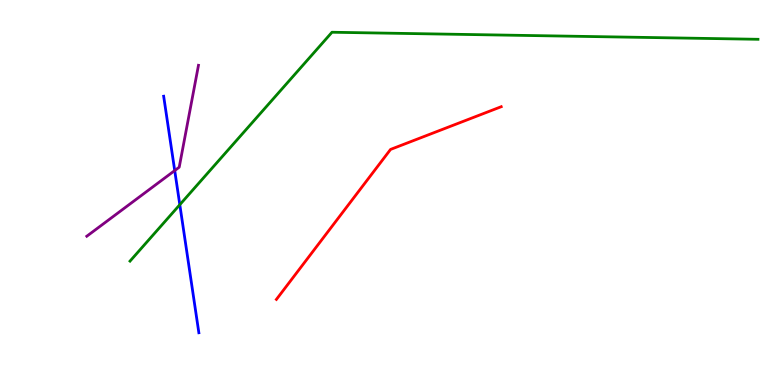[{'lines': ['blue', 'red'], 'intersections': []}, {'lines': ['green', 'red'], 'intersections': []}, {'lines': ['purple', 'red'], 'intersections': []}, {'lines': ['blue', 'green'], 'intersections': [{'x': 2.32, 'y': 4.68}]}, {'lines': ['blue', 'purple'], 'intersections': [{'x': 2.25, 'y': 5.57}]}, {'lines': ['green', 'purple'], 'intersections': []}]